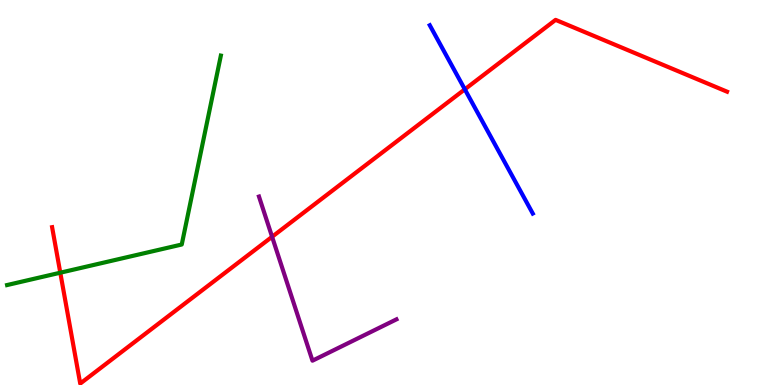[{'lines': ['blue', 'red'], 'intersections': [{'x': 6.0, 'y': 7.68}]}, {'lines': ['green', 'red'], 'intersections': [{'x': 0.778, 'y': 2.92}]}, {'lines': ['purple', 'red'], 'intersections': [{'x': 3.51, 'y': 3.85}]}, {'lines': ['blue', 'green'], 'intersections': []}, {'lines': ['blue', 'purple'], 'intersections': []}, {'lines': ['green', 'purple'], 'intersections': []}]